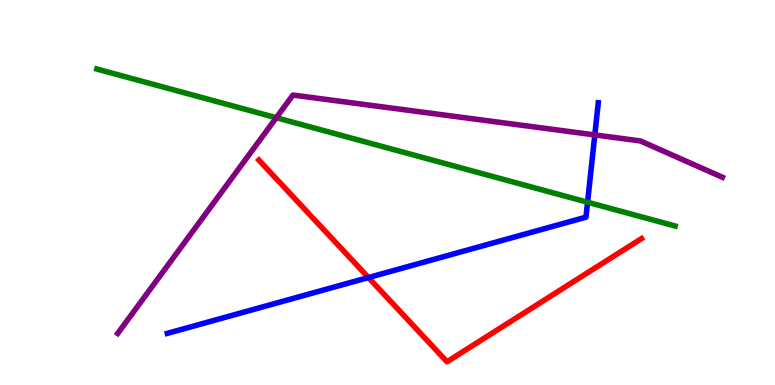[{'lines': ['blue', 'red'], 'intersections': [{'x': 4.75, 'y': 2.79}]}, {'lines': ['green', 'red'], 'intersections': []}, {'lines': ['purple', 'red'], 'intersections': []}, {'lines': ['blue', 'green'], 'intersections': [{'x': 7.58, 'y': 4.75}]}, {'lines': ['blue', 'purple'], 'intersections': [{'x': 7.68, 'y': 6.5}]}, {'lines': ['green', 'purple'], 'intersections': [{'x': 3.56, 'y': 6.94}]}]